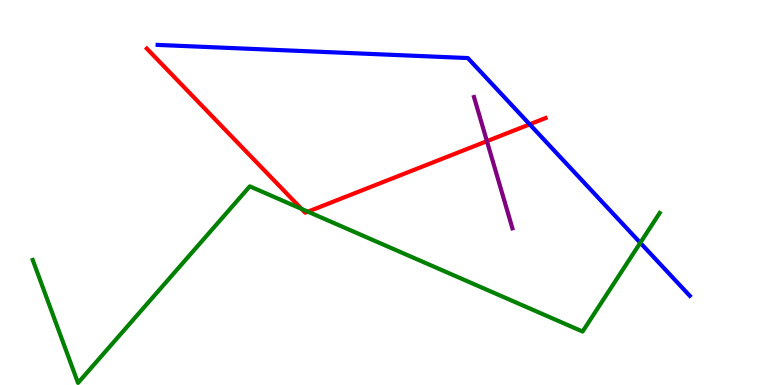[{'lines': ['blue', 'red'], 'intersections': [{'x': 6.83, 'y': 6.77}]}, {'lines': ['green', 'red'], 'intersections': [{'x': 3.89, 'y': 4.57}, {'x': 3.97, 'y': 4.5}]}, {'lines': ['purple', 'red'], 'intersections': [{'x': 6.28, 'y': 6.33}]}, {'lines': ['blue', 'green'], 'intersections': [{'x': 8.26, 'y': 3.69}]}, {'lines': ['blue', 'purple'], 'intersections': []}, {'lines': ['green', 'purple'], 'intersections': []}]